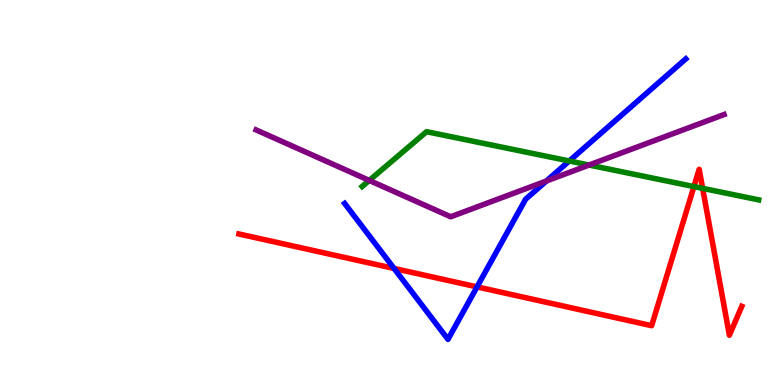[{'lines': ['blue', 'red'], 'intersections': [{'x': 5.08, 'y': 3.03}, {'x': 6.16, 'y': 2.55}]}, {'lines': ['green', 'red'], 'intersections': [{'x': 8.95, 'y': 5.15}, {'x': 9.07, 'y': 5.11}]}, {'lines': ['purple', 'red'], 'intersections': []}, {'lines': ['blue', 'green'], 'intersections': [{'x': 7.35, 'y': 5.82}]}, {'lines': ['blue', 'purple'], 'intersections': [{'x': 7.05, 'y': 5.3}]}, {'lines': ['green', 'purple'], 'intersections': [{'x': 4.76, 'y': 5.31}, {'x': 7.6, 'y': 5.71}]}]